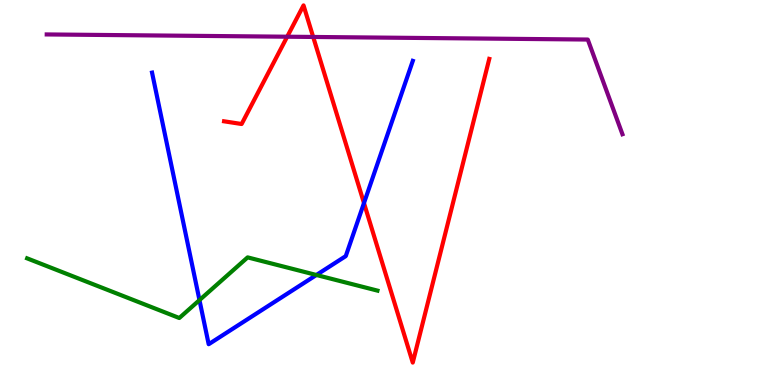[{'lines': ['blue', 'red'], 'intersections': [{'x': 4.7, 'y': 4.73}]}, {'lines': ['green', 'red'], 'intersections': []}, {'lines': ['purple', 'red'], 'intersections': [{'x': 3.71, 'y': 9.05}, {'x': 4.04, 'y': 9.04}]}, {'lines': ['blue', 'green'], 'intersections': [{'x': 2.57, 'y': 2.21}, {'x': 4.08, 'y': 2.86}]}, {'lines': ['blue', 'purple'], 'intersections': []}, {'lines': ['green', 'purple'], 'intersections': []}]